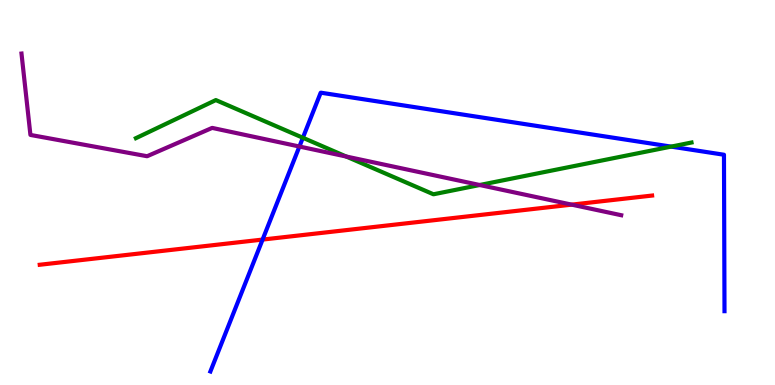[{'lines': ['blue', 'red'], 'intersections': [{'x': 3.39, 'y': 3.78}]}, {'lines': ['green', 'red'], 'intersections': []}, {'lines': ['purple', 'red'], 'intersections': [{'x': 7.38, 'y': 4.68}]}, {'lines': ['blue', 'green'], 'intersections': [{'x': 3.91, 'y': 6.42}, {'x': 8.66, 'y': 6.19}]}, {'lines': ['blue', 'purple'], 'intersections': [{'x': 3.86, 'y': 6.19}]}, {'lines': ['green', 'purple'], 'intersections': [{'x': 4.47, 'y': 5.93}, {'x': 6.19, 'y': 5.19}]}]